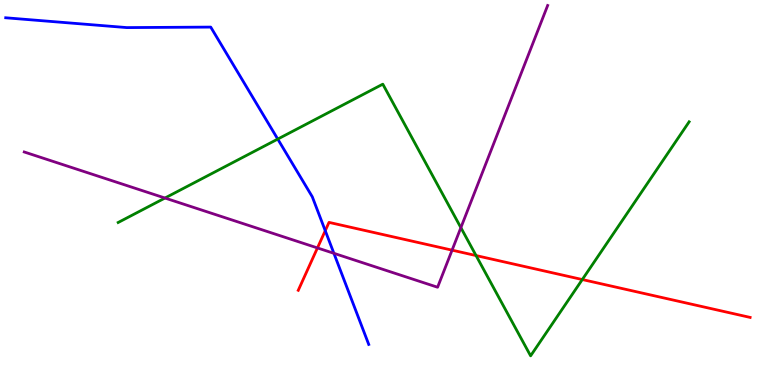[{'lines': ['blue', 'red'], 'intersections': [{'x': 4.2, 'y': 4.01}]}, {'lines': ['green', 'red'], 'intersections': [{'x': 6.14, 'y': 3.36}, {'x': 7.51, 'y': 2.74}]}, {'lines': ['purple', 'red'], 'intersections': [{'x': 4.1, 'y': 3.56}, {'x': 5.83, 'y': 3.5}]}, {'lines': ['blue', 'green'], 'intersections': [{'x': 3.58, 'y': 6.39}]}, {'lines': ['blue', 'purple'], 'intersections': [{'x': 4.31, 'y': 3.42}]}, {'lines': ['green', 'purple'], 'intersections': [{'x': 2.13, 'y': 4.86}, {'x': 5.95, 'y': 4.09}]}]